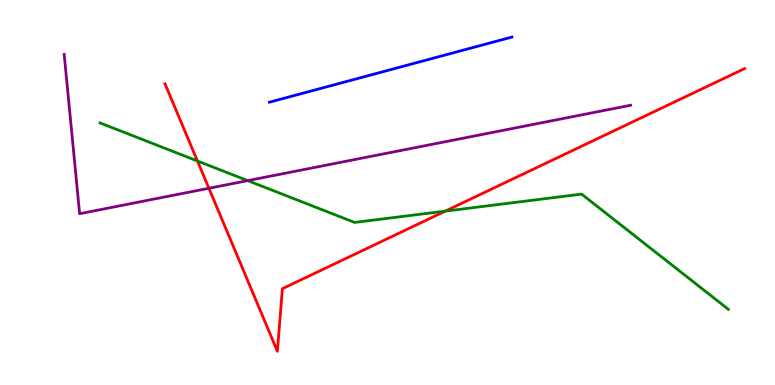[{'lines': ['blue', 'red'], 'intersections': []}, {'lines': ['green', 'red'], 'intersections': [{'x': 2.55, 'y': 5.82}, {'x': 5.75, 'y': 4.52}]}, {'lines': ['purple', 'red'], 'intersections': [{'x': 2.7, 'y': 5.11}]}, {'lines': ['blue', 'green'], 'intersections': []}, {'lines': ['blue', 'purple'], 'intersections': []}, {'lines': ['green', 'purple'], 'intersections': [{'x': 3.2, 'y': 5.31}]}]